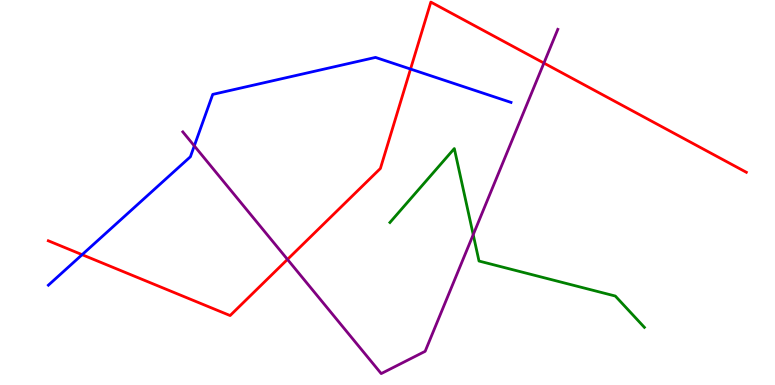[{'lines': ['blue', 'red'], 'intersections': [{'x': 1.06, 'y': 3.38}, {'x': 5.3, 'y': 8.21}]}, {'lines': ['green', 'red'], 'intersections': []}, {'lines': ['purple', 'red'], 'intersections': [{'x': 3.71, 'y': 3.26}, {'x': 7.02, 'y': 8.36}]}, {'lines': ['blue', 'green'], 'intersections': []}, {'lines': ['blue', 'purple'], 'intersections': [{'x': 2.51, 'y': 6.21}]}, {'lines': ['green', 'purple'], 'intersections': [{'x': 6.11, 'y': 3.91}]}]